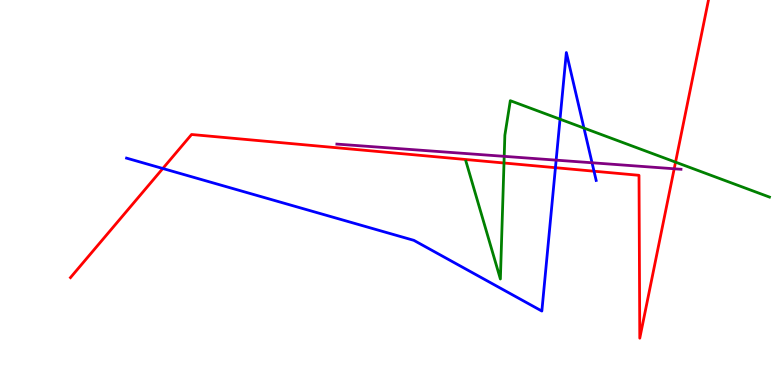[{'lines': ['blue', 'red'], 'intersections': [{'x': 2.1, 'y': 5.62}, {'x': 7.17, 'y': 5.64}, {'x': 7.66, 'y': 5.55}]}, {'lines': ['green', 'red'], 'intersections': [{'x': 6.5, 'y': 5.77}, {'x': 8.72, 'y': 5.79}]}, {'lines': ['purple', 'red'], 'intersections': [{'x': 8.7, 'y': 5.62}]}, {'lines': ['blue', 'green'], 'intersections': [{'x': 7.23, 'y': 6.9}, {'x': 7.53, 'y': 6.67}]}, {'lines': ['blue', 'purple'], 'intersections': [{'x': 7.18, 'y': 5.84}, {'x': 7.64, 'y': 5.77}]}, {'lines': ['green', 'purple'], 'intersections': [{'x': 6.51, 'y': 5.94}]}]